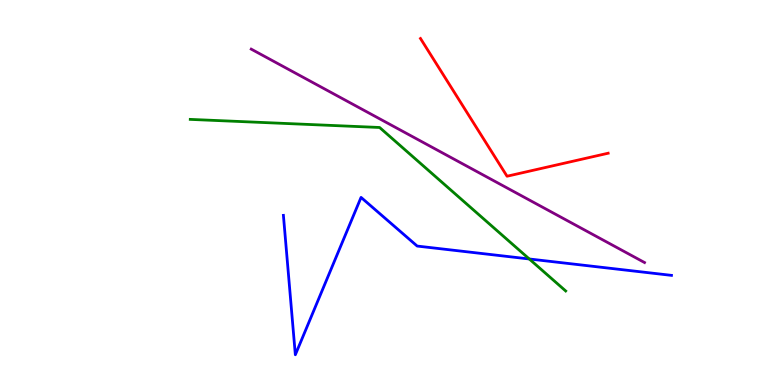[{'lines': ['blue', 'red'], 'intersections': []}, {'lines': ['green', 'red'], 'intersections': []}, {'lines': ['purple', 'red'], 'intersections': []}, {'lines': ['blue', 'green'], 'intersections': [{'x': 6.83, 'y': 3.27}]}, {'lines': ['blue', 'purple'], 'intersections': []}, {'lines': ['green', 'purple'], 'intersections': []}]